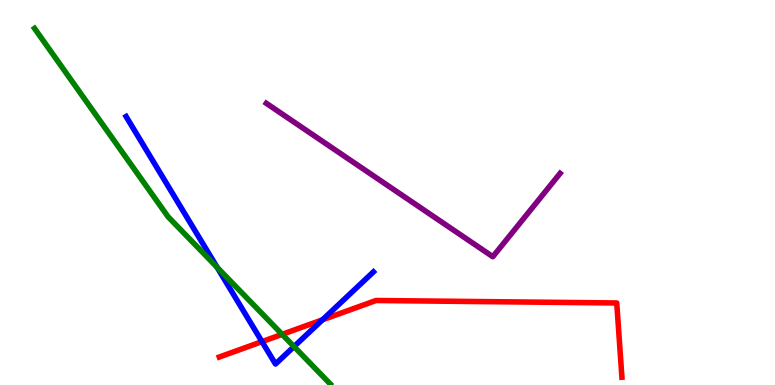[{'lines': ['blue', 'red'], 'intersections': [{'x': 3.38, 'y': 1.13}, {'x': 4.16, 'y': 1.69}]}, {'lines': ['green', 'red'], 'intersections': [{'x': 3.64, 'y': 1.32}]}, {'lines': ['purple', 'red'], 'intersections': []}, {'lines': ['blue', 'green'], 'intersections': [{'x': 2.8, 'y': 3.06}, {'x': 3.79, 'y': 0.998}]}, {'lines': ['blue', 'purple'], 'intersections': []}, {'lines': ['green', 'purple'], 'intersections': []}]